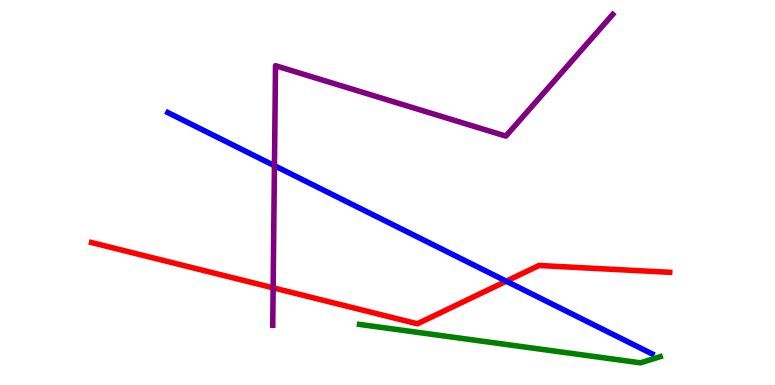[{'lines': ['blue', 'red'], 'intersections': [{'x': 6.53, 'y': 2.7}]}, {'lines': ['green', 'red'], 'intersections': []}, {'lines': ['purple', 'red'], 'intersections': [{'x': 3.52, 'y': 2.52}]}, {'lines': ['blue', 'green'], 'intersections': []}, {'lines': ['blue', 'purple'], 'intersections': [{'x': 3.54, 'y': 5.7}]}, {'lines': ['green', 'purple'], 'intersections': []}]